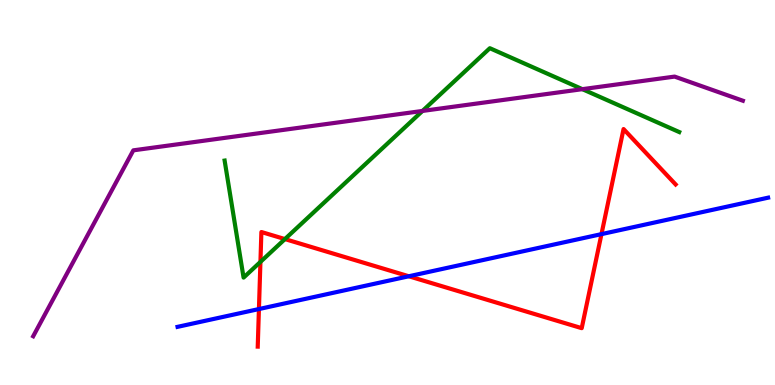[{'lines': ['blue', 'red'], 'intersections': [{'x': 3.34, 'y': 1.97}, {'x': 5.28, 'y': 2.82}, {'x': 7.76, 'y': 3.92}]}, {'lines': ['green', 'red'], 'intersections': [{'x': 3.36, 'y': 3.2}, {'x': 3.68, 'y': 3.79}]}, {'lines': ['purple', 'red'], 'intersections': []}, {'lines': ['blue', 'green'], 'intersections': []}, {'lines': ['blue', 'purple'], 'intersections': []}, {'lines': ['green', 'purple'], 'intersections': [{'x': 5.45, 'y': 7.12}, {'x': 7.51, 'y': 7.68}]}]